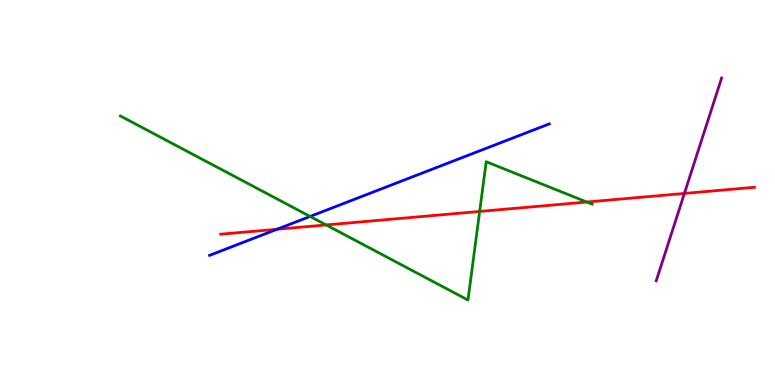[{'lines': ['blue', 'red'], 'intersections': [{'x': 3.57, 'y': 4.05}]}, {'lines': ['green', 'red'], 'intersections': [{'x': 4.21, 'y': 4.16}, {'x': 6.19, 'y': 4.51}, {'x': 7.57, 'y': 4.75}]}, {'lines': ['purple', 'red'], 'intersections': [{'x': 8.83, 'y': 4.98}]}, {'lines': ['blue', 'green'], 'intersections': [{'x': 4.0, 'y': 4.38}]}, {'lines': ['blue', 'purple'], 'intersections': []}, {'lines': ['green', 'purple'], 'intersections': []}]